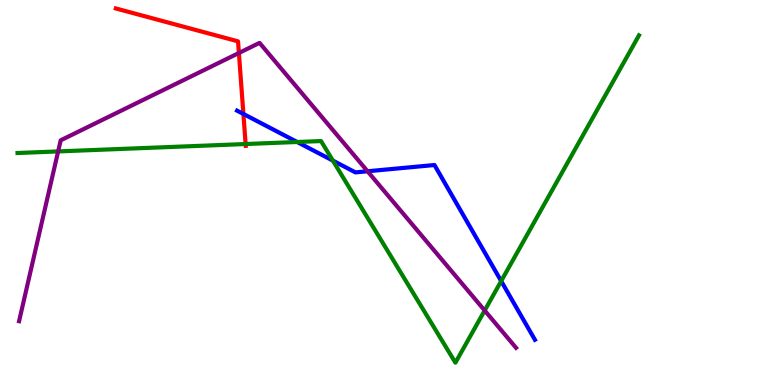[{'lines': ['blue', 'red'], 'intersections': [{'x': 3.14, 'y': 7.04}]}, {'lines': ['green', 'red'], 'intersections': [{'x': 3.17, 'y': 6.26}]}, {'lines': ['purple', 'red'], 'intersections': [{'x': 3.08, 'y': 8.62}]}, {'lines': ['blue', 'green'], 'intersections': [{'x': 3.83, 'y': 6.31}, {'x': 4.3, 'y': 5.83}, {'x': 6.47, 'y': 2.7}]}, {'lines': ['blue', 'purple'], 'intersections': [{'x': 4.74, 'y': 5.55}]}, {'lines': ['green', 'purple'], 'intersections': [{'x': 0.75, 'y': 6.07}, {'x': 6.25, 'y': 1.93}]}]